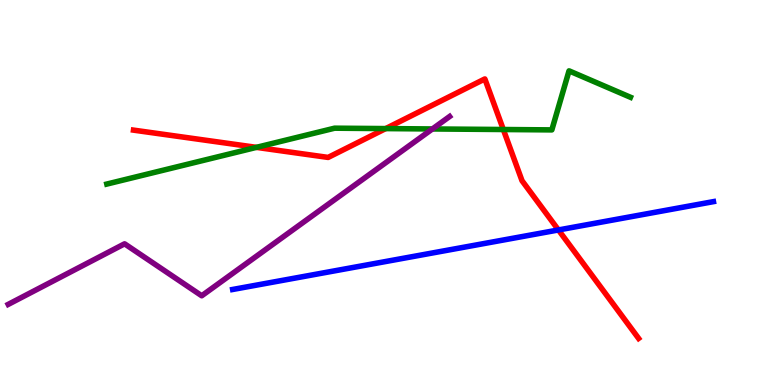[{'lines': ['blue', 'red'], 'intersections': [{'x': 7.21, 'y': 4.03}]}, {'lines': ['green', 'red'], 'intersections': [{'x': 3.31, 'y': 6.17}, {'x': 4.98, 'y': 6.66}, {'x': 6.49, 'y': 6.64}]}, {'lines': ['purple', 'red'], 'intersections': []}, {'lines': ['blue', 'green'], 'intersections': []}, {'lines': ['blue', 'purple'], 'intersections': []}, {'lines': ['green', 'purple'], 'intersections': [{'x': 5.58, 'y': 6.65}]}]